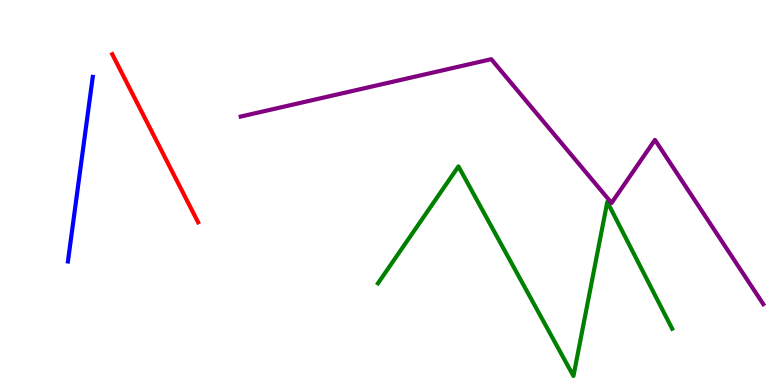[{'lines': ['blue', 'red'], 'intersections': []}, {'lines': ['green', 'red'], 'intersections': []}, {'lines': ['purple', 'red'], 'intersections': []}, {'lines': ['blue', 'green'], 'intersections': []}, {'lines': ['blue', 'purple'], 'intersections': []}, {'lines': ['green', 'purple'], 'intersections': []}]